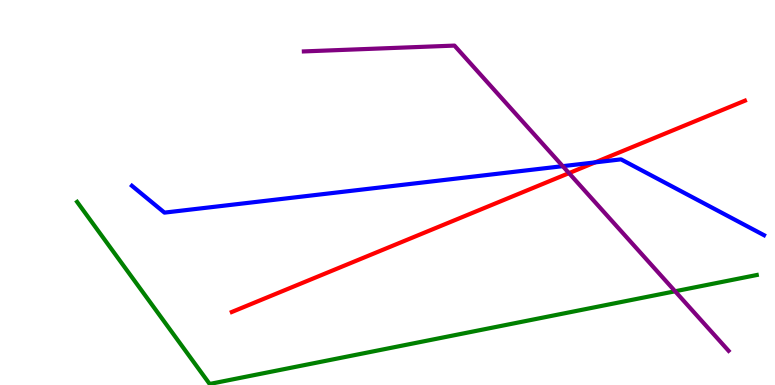[{'lines': ['blue', 'red'], 'intersections': [{'x': 7.68, 'y': 5.78}]}, {'lines': ['green', 'red'], 'intersections': []}, {'lines': ['purple', 'red'], 'intersections': [{'x': 7.34, 'y': 5.5}]}, {'lines': ['blue', 'green'], 'intersections': []}, {'lines': ['blue', 'purple'], 'intersections': [{'x': 7.26, 'y': 5.68}]}, {'lines': ['green', 'purple'], 'intersections': [{'x': 8.71, 'y': 2.43}]}]